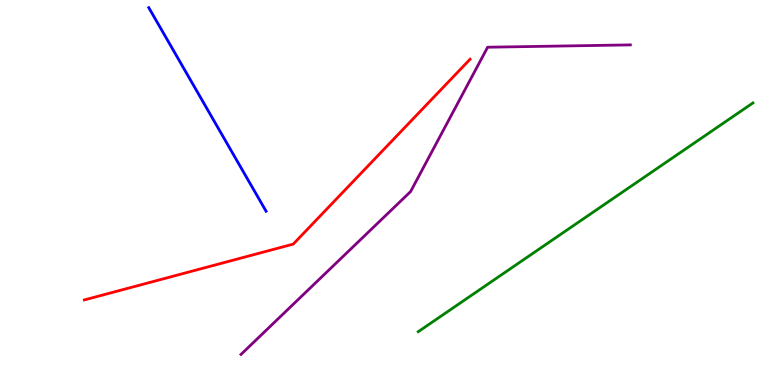[{'lines': ['blue', 'red'], 'intersections': []}, {'lines': ['green', 'red'], 'intersections': []}, {'lines': ['purple', 'red'], 'intersections': []}, {'lines': ['blue', 'green'], 'intersections': []}, {'lines': ['blue', 'purple'], 'intersections': []}, {'lines': ['green', 'purple'], 'intersections': []}]